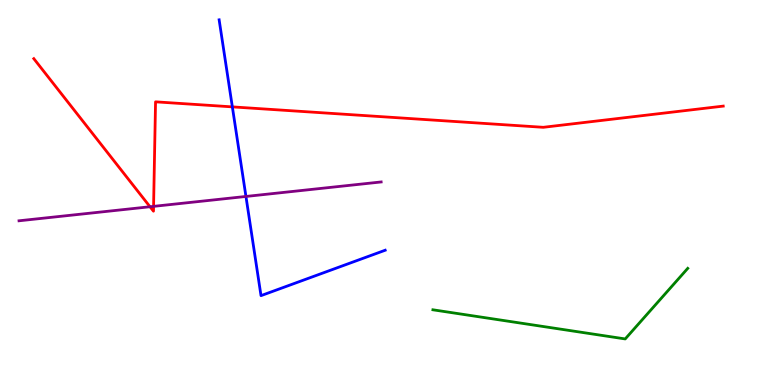[{'lines': ['blue', 'red'], 'intersections': [{'x': 3.0, 'y': 7.22}]}, {'lines': ['green', 'red'], 'intersections': []}, {'lines': ['purple', 'red'], 'intersections': [{'x': 1.94, 'y': 4.63}, {'x': 1.98, 'y': 4.64}]}, {'lines': ['blue', 'green'], 'intersections': []}, {'lines': ['blue', 'purple'], 'intersections': [{'x': 3.17, 'y': 4.9}]}, {'lines': ['green', 'purple'], 'intersections': []}]